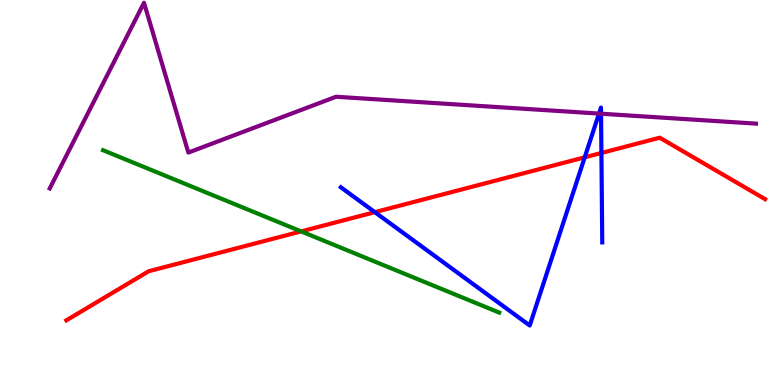[{'lines': ['blue', 'red'], 'intersections': [{'x': 4.84, 'y': 4.49}, {'x': 7.54, 'y': 5.91}, {'x': 7.76, 'y': 6.03}]}, {'lines': ['green', 'red'], 'intersections': [{'x': 3.89, 'y': 3.99}]}, {'lines': ['purple', 'red'], 'intersections': []}, {'lines': ['blue', 'green'], 'intersections': []}, {'lines': ['blue', 'purple'], 'intersections': [{'x': 7.73, 'y': 7.05}, {'x': 7.76, 'y': 7.05}]}, {'lines': ['green', 'purple'], 'intersections': []}]